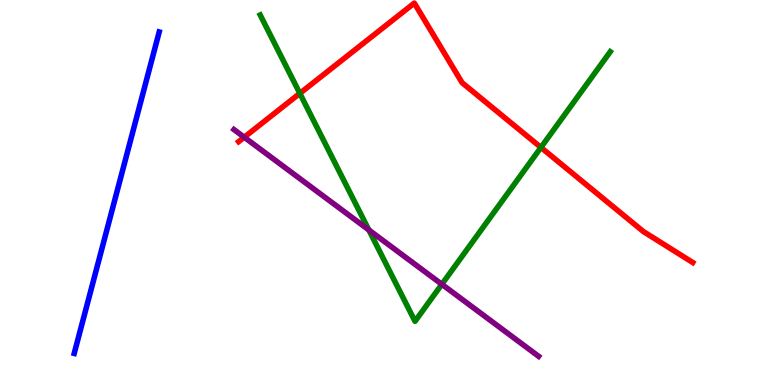[{'lines': ['blue', 'red'], 'intersections': []}, {'lines': ['green', 'red'], 'intersections': [{'x': 3.87, 'y': 7.57}, {'x': 6.98, 'y': 6.17}]}, {'lines': ['purple', 'red'], 'intersections': [{'x': 3.15, 'y': 6.44}]}, {'lines': ['blue', 'green'], 'intersections': []}, {'lines': ['blue', 'purple'], 'intersections': []}, {'lines': ['green', 'purple'], 'intersections': [{'x': 4.76, 'y': 4.03}, {'x': 5.7, 'y': 2.62}]}]